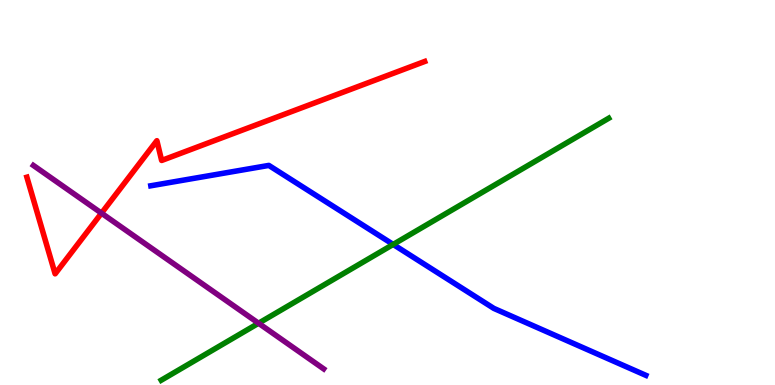[{'lines': ['blue', 'red'], 'intersections': []}, {'lines': ['green', 'red'], 'intersections': []}, {'lines': ['purple', 'red'], 'intersections': [{'x': 1.31, 'y': 4.46}]}, {'lines': ['blue', 'green'], 'intersections': [{'x': 5.07, 'y': 3.65}]}, {'lines': ['blue', 'purple'], 'intersections': []}, {'lines': ['green', 'purple'], 'intersections': [{'x': 3.34, 'y': 1.6}]}]